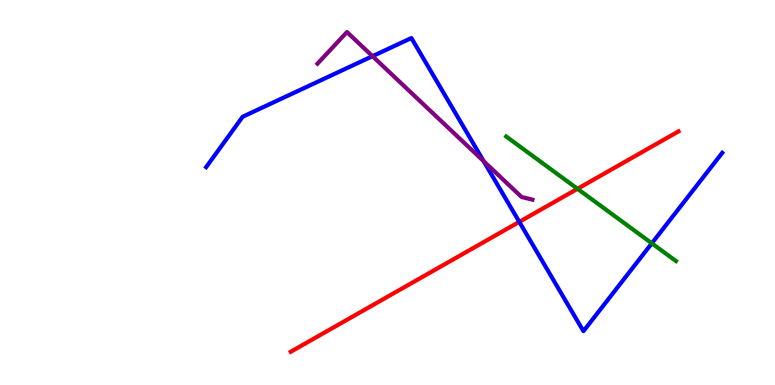[{'lines': ['blue', 'red'], 'intersections': [{'x': 6.7, 'y': 4.24}]}, {'lines': ['green', 'red'], 'intersections': [{'x': 7.45, 'y': 5.1}]}, {'lines': ['purple', 'red'], 'intersections': []}, {'lines': ['blue', 'green'], 'intersections': [{'x': 8.41, 'y': 3.68}]}, {'lines': ['blue', 'purple'], 'intersections': [{'x': 4.81, 'y': 8.54}, {'x': 6.24, 'y': 5.81}]}, {'lines': ['green', 'purple'], 'intersections': []}]